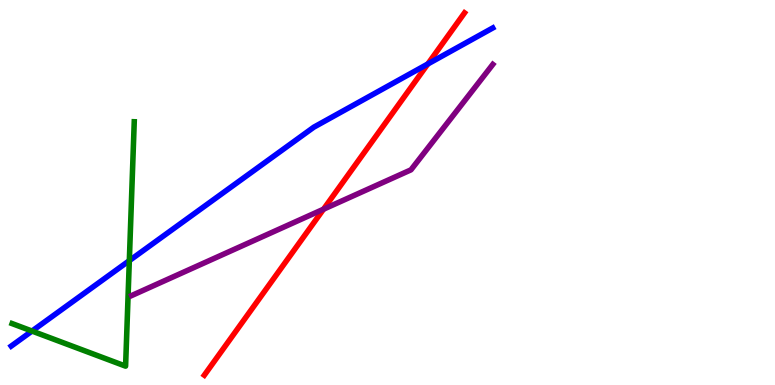[{'lines': ['blue', 'red'], 'intersections': [{'x': 5.52, 'y': 8.34}]}, {'lines': ['green', 'red'], 'intersections': []}, {'lines': ['purple', 'red'], 'intersections': [{'x': 4.17, 'y': 4.57}]}, {'lines': ['blue', 'green'], 'intersections': [{'x': 0.413, 'y': 1.4}, {'x': 1.67, 'y': 3.23}]}, {'lines': ['blue', 'purple'], 'intersections': []}, {'lines': ['green', 'purple'], 'intersections': []}]